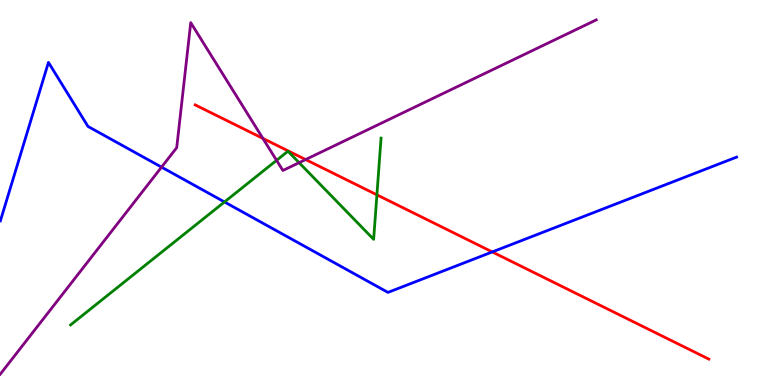[{'lines': ['blue', 'red'], 'intersections': [{'x': 6.35, 'y': 3.46}]}, {'lines': ['green', 'red'], 'intersections': [{'x': 4.86, 'y': 4.94}]}, {'lines': ['purple', 'red'], 'intersections': [{'x': 3.39, 'y': 6.4}, {'x': 3.94, 'y': 5.86}]}, {'lines': ['blue', 'green'], 'intersections': [{'x': 2.9, 'y': 4.75}]}, {'lines': ['blue', 'purple'], 'intersections': [{'x': 2.08, 'y': 5.66}]}, {'lines': ['green', 'purple'], 'intersections': [{'x': 3.57, 'y': 5.84}, {'x': 3.86, 'y': 5.77}]}]